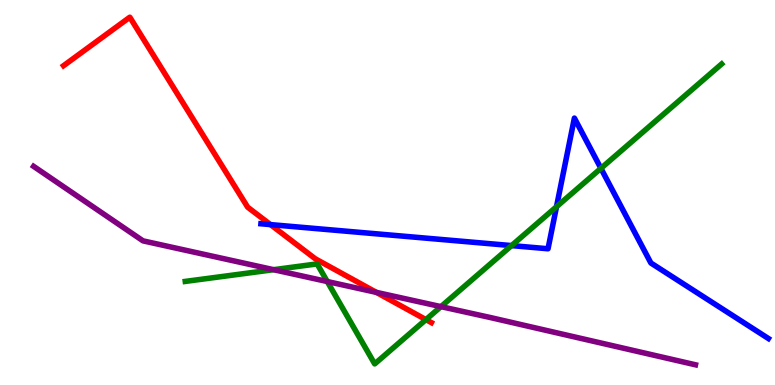[{'lines': ['blue', 'red'], 'intersections': [{'x': 3.49, 'y': 4.17}]}, {'lines': ['green', 'red'], 'intersections': [{'x': 5.5, 'y': 1.7}]}, {'lines': ['purple', 'red'], 'intersections': [{'x': 4.86, 'y': 2.41}]}, {'lines': ['blue', 'green'], 'intersections': [{'x': 6.6, 'y': 3.62}, {'x': 7.18, 'y': 4.63}, {'x': 7.75, 'y': 5.63}]}, {'lines': ['blue', 'purple'], 'intersections': []}, {'lines': ['green', 'purple'], 'intersections': [{'x': 3.53, 'y': 3.0}, {'x': 4.22, 'y': 2.69}, {'x': 5.69, 'y': 2.04}]}]